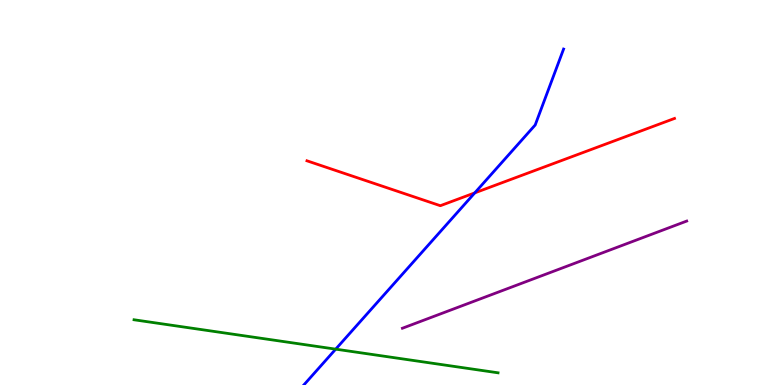[{'lines': ['blue', 'red'], 'intersections': [{'x': 6.13, 'y': 4.99}]}, {'lines': ['green', 'red'], 'intersections': []}, {'lines': ['purple', 'red'], 'intersections': []}, {'lines': ['blue', 'green'], 'intersections': [{'x': 4.33, 'y': 0.931}]}, {'lines': ['blue', 'purple'], 'intersections': []}, {'lines': ['green', 'purple'], 'intersections': []}]